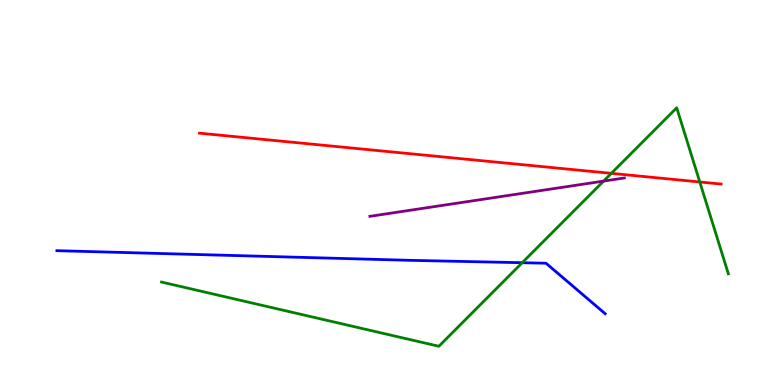[{'lines': ['blue', 'red'], 'intersections': []}, {'lines': ['green', 'red'], 'intersections': [{'x': 7.89, 'y': 5.5}, {'x': 9.03, 'y': 5.27}]}, {'lines': ['purple', 'red'], 'intersections': []}, {'lines': ['blue', 'green'], 'intersections': [{'x': 6.74, 'y': 3.18}]}, {'lines': ['blue', 'purple'], 'intersections': []}, {'lines': ['green', 'purple'], 'intersections': [{'x': 7.79, 'y': 5.3}]}]